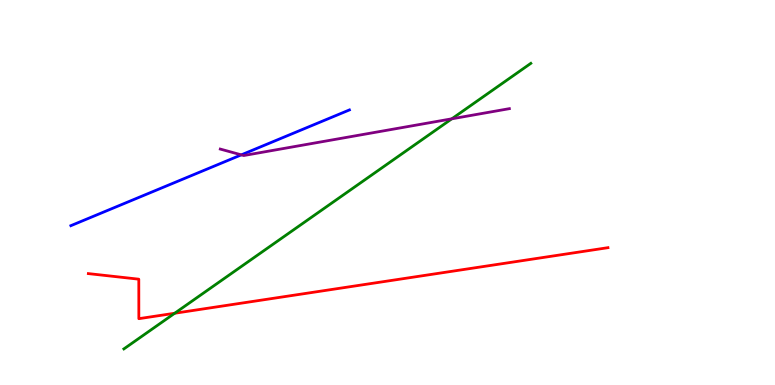[{'lines': ['blue', 'red'], 'intersections': []}, {'lines': ['green', 'red'], 'intersections': [{'x': 2.25, 'y': 1.86}]}, {'lines': ['purple', 'red'], 'intersections': []}, {'lines': ['blue', 'green'], 'intersections': []}, {'lines': ['blue', 'purple'], 'intersections': [{'x': 3.11, 'y': 5.98}]}, {'lines': ['green', 'purple'], 'intersections': [{'x': 5.83, 'y': 6.91}]}]